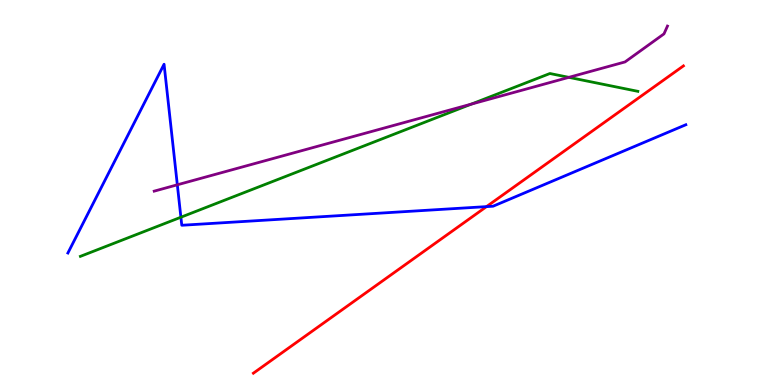[{'lines': ['blue', 'red'], 'intersections': [{'x': 6.28, 'y': 4.63}]}, {'lines': ['green', 'red'], 'intersections': []}, {'lines': ['purple', 'red'], 'intersections': []}, {'lines': ['blue', 'green'], 'intersections': [{'x': 2.33, 'y': 4.36}]}, {'lines': ['blue', 'purple'], 'intersections': [{'x': 2.29, 'y': 5.2}]}, {'lines': ['green', 'purple'], 'intersections': [{'x': 6.08, 'y': 7.3}, {'x': 7.34, 'y': 7.99}]}]